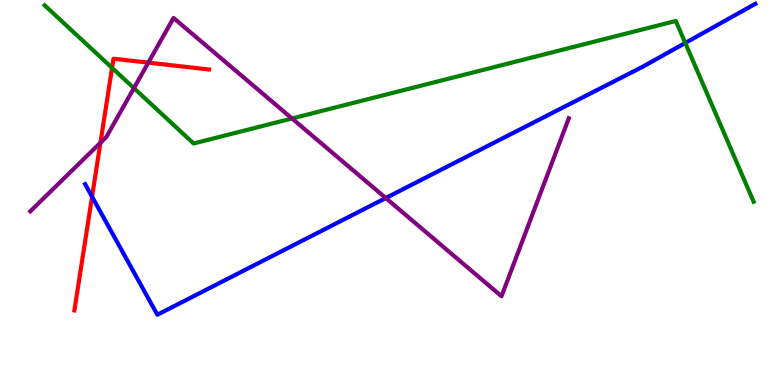[{'lines': ['blue', 'red'], 'intersections': [{'x': 1.19, 'y': 4.89}]}, {'lines': ['green', 'red'], 'intersections': [{'x': 1.45, 'y': 8.24}]}, {'lines': ['purple', 'red'], 'intersections': [{'x': 1.3, 'y': 6.29}, {'x': 1.91, 'y': 8.37}]}, {'lines': ['blue', 'green'], 'intersections': [{'x': 8.84, 'y': 8.88}]}, {'lines': ['blue', 'purple'], 'intersections': [{'x': 4.98, 'y': 4.86}]}, {'lines': ['green', 'purple'], 'intersections': [{'x': 1.73, 'y': 7.71}, {'x': 3.77, 'y': 6.92}]}]